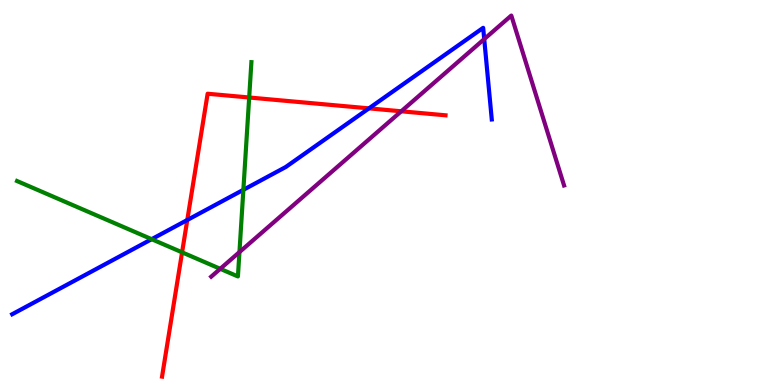[{'lines': ['blue', 'red'], 'intersections': [{'x': 2.42, 'y': 4.29}, {'x': 4.76, 'y': 7.19}]}, {'lines': ['green', 'red'], 'intersections': [{'x': 2.35, 'y': 3.45}, {'x': 3.22, 'y': 7.47}]}, {'lines': ['purple', 'red'], 'intersections': [{'x': 5.18, 'y': 7.11}]}, {'lines': ['blue', 'green'], 'intersections': [{'x': 1.96, 'y': 3.79}, {'x': 3.14, 'y': 5.07}]}, {'lines': ['blue', 'purple'], 'intersections': [{'x': 6.25, 'y': 8.98}]}, {'lines': ['green', 'purple'], 'intersections': [{'x': 2.84, 'y': 3.02}, {'x': 3.09, 'y': 3.45}]}]